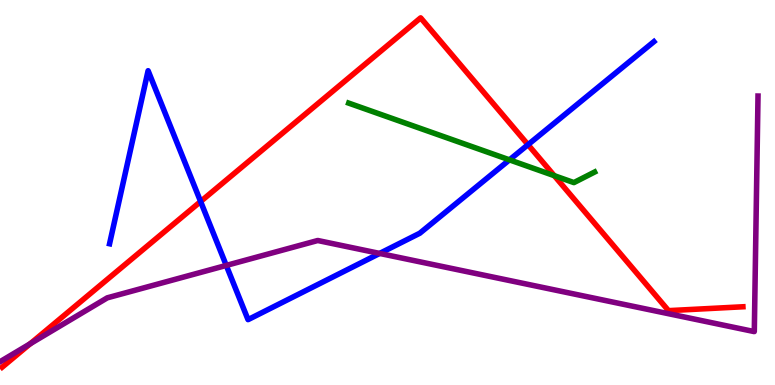[{'lines': ['blue', 'red'], 'intersections': [{'x': 2.59, 'y': 4.77}, {'x': 6.81, 'y': 6.24}]}, {'lines': ['green', 'red'], 'intersections': [{'x': 7.15, 'y': 5.44}]}, {'lines': ['purple', 'red'], 'intersections': [{'x': 0.39, 'y': 1.07}]}, {'lines': ['blue', 'green'], 'intersections': [{'x': 6.57, 'y': 5.85}]}, {'lines': ['blue', 'purple'], 'intersections': [{'x': 2.92, 'y': 3.11}, {'x': 4.9, 'y': 3.42}]}, {'lines': ['green', 'purple'], 'intersections': []}]